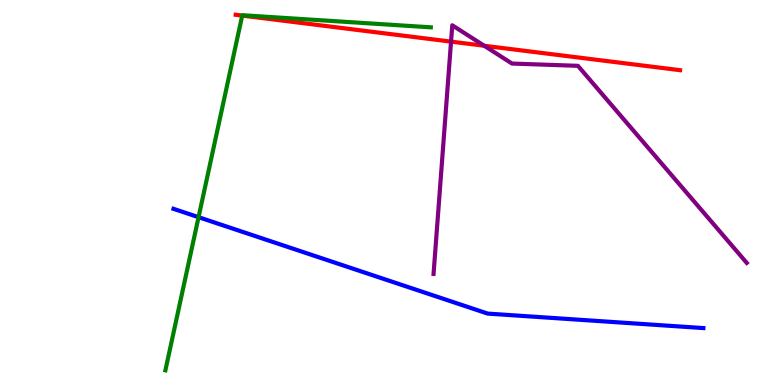[{'lines': ['blue', 'red'], 'intersections': []}, {'lines': ['green', 'red'], 'intersections': [{'x': 3.13, 'y': 9.6}]}, {'lines': ['purple', 'red'], 'intersections': [{'x': 5.82, 'y': 8.92}, {'x': 6.25, 'y': 8.81}]}, {'lines': ['blue', 'green'], 'intersections': [{'x': 2.56, 'y': 4.36}]}, {'lines': ['blue', 'purple'], 'intersections': []}, {'lines': ['green', 'purple'], 'intersections': []}]